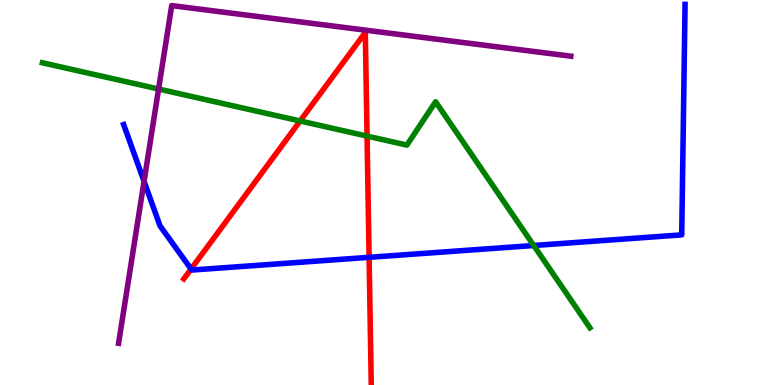[{'lines': ['blue', 'red'], 'intersections': [{'x': 2.47, 'y': 3.01}, {'x': 4.76, 'y': 3.32}]}, {'lines': ['green', 'red'], 'intersections': [{'x': 3.87, 'y': 6.86}, {'x': 4.74, 'y': 6.47}]}, {'lines': ['purple', 'red'], 'intersections': []}, {'lines': ['blue', 'green'], 'intersections': [{'x': 6.89, 'y': 3.62}]}, {'lines': ['blue', 'purple'], 'intersections': [{'x': 1.86, 'y': 5.29}]}, {'lines': ['green', 'purple'], 'intersections': [{'x': 2.05, 'y': 7.69}]}]